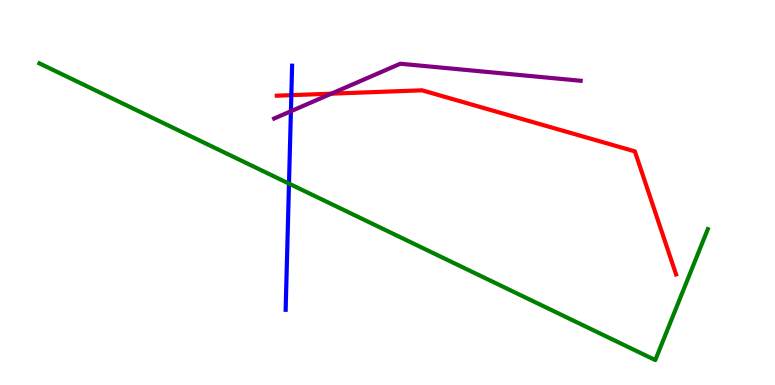[{'lines': ['blue', 'red'], 'intersections': [{'x': 3.76, 'y': 7.53}]}, {'lines': ['green', 'red'], 'intersections': []}, {'lines': ['purple', 'red'], 'intersections': [{'x': 4.28, 'y': 7.57}]}, {'lines': ['blue', 'green'], 'intersections': [{'x': 3.73, 'y': 5.23}]}, {'lines': ['blue', 'purple'], 'intersections': [{'x': 3.75, 'y': 7.11}]}, {'lines': ['green', 'purple'], 'intersections': []}]